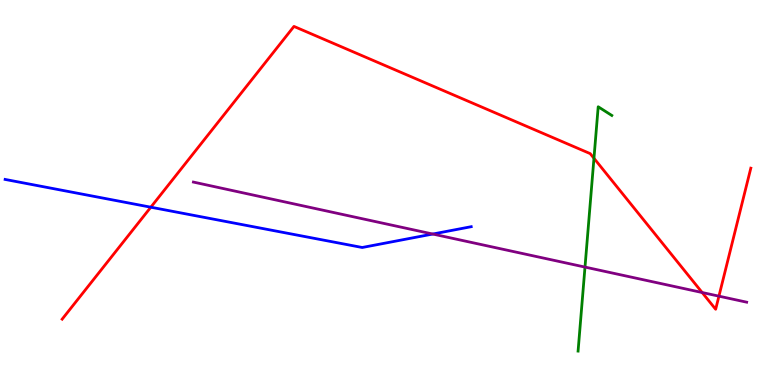[{'lines': ['blue', 'red'], 'intersections': [{'x': 1.95, 'y': 4.62}]}, {'lines': ['green', 'red'], 'intersections': [{'x': 7.66, 'y': 5.89}]}, {'lines': ['purple', 'red'], 'intersections': [{'x': 9.06, 'y': 2.4}, {'x': 9.28, 'y': 2.31}]}, {'lines': ['blue', 'green'], 'intersections': []}, {'lines': ['blue', 'purple'], 'intersections': [{'x': 5.58, 'y': 3.92}]}, {'lines': ['green', 'purple'], 'intersections': [{'x': 7.55, 'y': 3.06}]}]